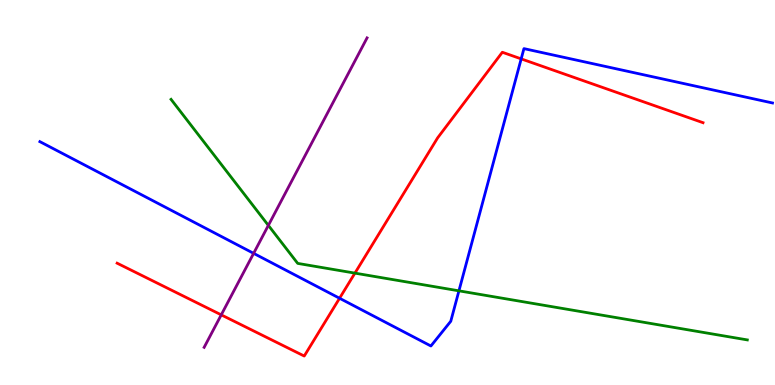[{'lines': ['blue', 'red'], 'intersections': [{'x': 4.38, 'y': 2.25}, {'x': 6.73, 'y': 8.47}]}, {'lines': ['green', 'red'], 'intersections': [{'x': 4.58, 'y': 2.91}]}, {'lines': ['purple', 'red'], 'intersections': [{'x': 2.85, 'y': 1.82}]}, {'lines': ['blue', 'green'], 'intersections': [{'x': 5.92, 'y': 2.45}]}, {'lines': ['blue', 'purple'], 'intersections': [{'x': 3.27, 'y': 3.42}]}, {'lines': ['green', 'purple'], 'intersections': [{'x': 3.46, 'y': 4.15}]}]